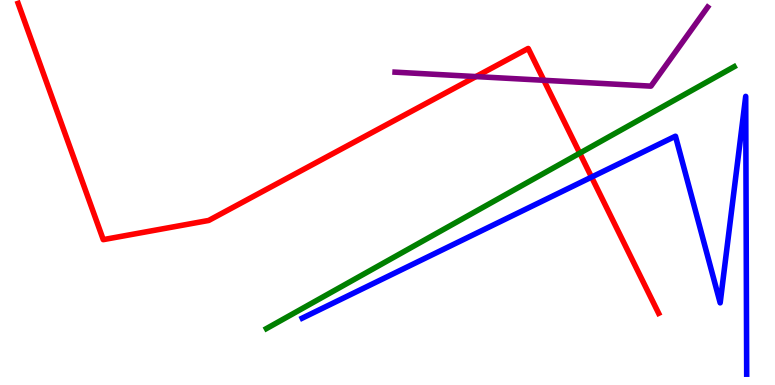[{'lines': ['blue', 'red'], 'intersections': [{'x': 7.63, 'y': 5.4}]}, {'lines': ['green', 'red'], 'intersections': [{'x': 7.48, 'y': 6.02}]}, {'lines': ['purple', 'red'], 'intersections': [{'x': 6.14, 'y': 8.01}, {'x': 7.02, 'y': 7.91}]}, {'lines': ['blue', 'green'], 'intersections': []}, {'lines': ['blue', 'purple'], 'intersections': []}, {'lines': ['green', 'purple'], 'intersections': []}]